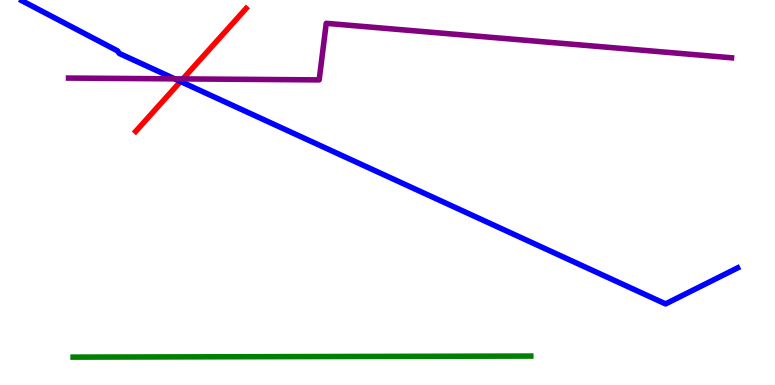[{'lines': ['blue', 'red'], 'intersections': [{'x': 2.33, 'y': 7.88}]}, {'lines': ['green', 'red'], 'intersections': []}, {'lines': ['purple', 'red'], 'intersections': [{'x': 2.36, 'y': 7.95}]}, {'lines': ['blue', 'green'], 'intersections': []}, {'lines': ['blue', 'purple'], 'intersections': [{'x': 2.25, 'y': 7.95}]}, {'lines': ['green', 'purple'], 'intersections': []}]